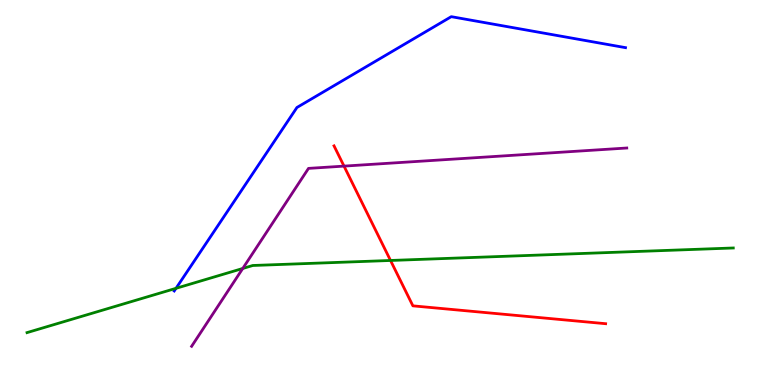[{'lines': ['blue', 'red'], 'intersections': []}, {'lines': ['green', 'red'], 'intersections': [{'x': 5.04, 'y': 3.23}]}, {'lines': ['purple', 'red'], 'intersections': [{'x': 4.44, 'y': 5.69}]}, {'lines': ['blue', 'green'], 'intersections': [{'x': 2.27, 'y': 2.51}]}, {'lines': ['blue', 'purple'], 'intersections': []}, {'lines': ['green', 'purple'], 'intersections': [{'x': 3.13, 'y': 3.03}]}]